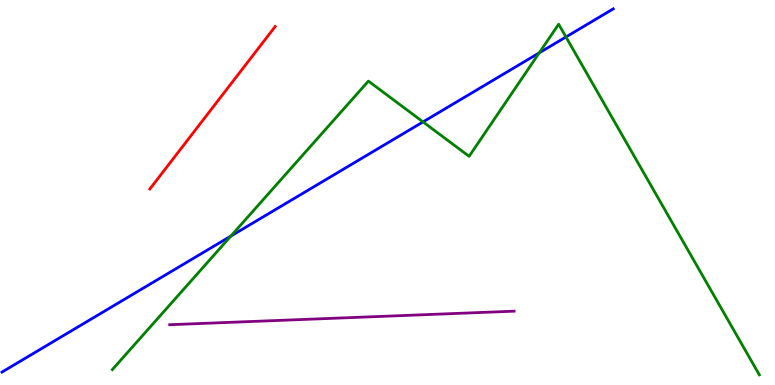[{'lines': ['blue', 'red'], 'intersections': []}, {'lines': ['green', 'red'], 'intersections': []}, {'lines': ['purple', 'red'], 'intersections': []}, {'lines': ['blue', 'green'], 'intersections': [{'x': 2.98, 'y': 3.87}, {'x': 5.46, 'y': 6.83}, {'x': 6.96, 'y': 8.63}, {'x': 7.3, 'y': 9.04}]}, {'lines': ['blue', 'purple'], 'intersections': []}, {'lines': ['green', 'purple'], 'intersections': []}]